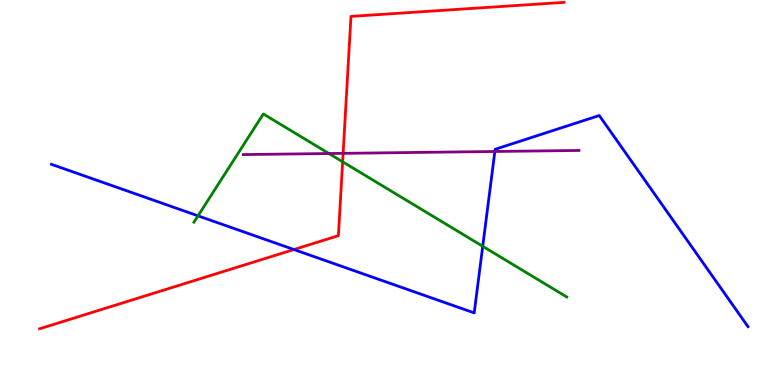[{'lines': ['blue', 'red'], 'intersections': [{'x': 3.79, 'y': 3.52}]}, {'lines': ['green', 'red'], 'intersections': [{'x': 4.42, 'y': 5.8}]}, {'lines': ['purple', 'red'], 'intersections': [{'x': 4.43, 'y': 6.02}]}, {'lines': ['blue', 'green'], 'intersections': [{'x': 2.56, 'y': 4.39}, {'x': 6.23, 'y': 3.6}]}, {'lines': ['blue', 'purple'], 'intersections': [{'x': 6.39, 'y': 6.07}]}, {'lines': ['green', 'purple'], 'intersections': [{'x': 4.24, 'y': 6.01}]}]